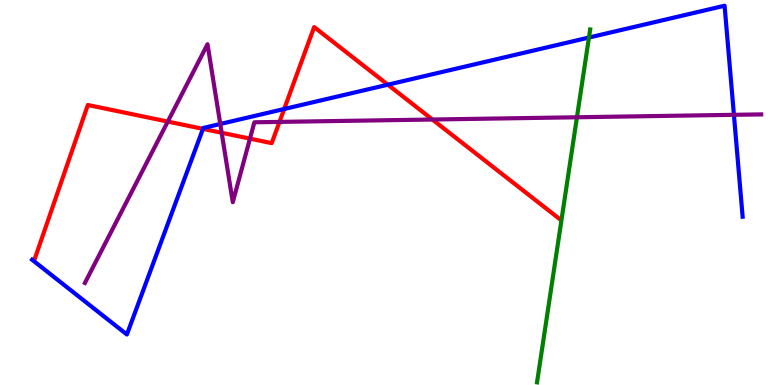[{'lines': ['blue', 'red'], 'intersections': [{'x': 2.62, 'y': 6.65}, {'x': 3.67, 'y': 7.17}, {'x': 5.0, 'y': 7.8}]}, {'lines': ['green', 'red'], 'intersections': []}, {'lines': ['purple', 'red'], 'intersections': [{'x': 2.17, 'y': 6.84}, {'x': 2.86, 'y': 6.55}, {'x': 3.23, 'y': 6.4}, {'x': 3.61, 'y': 6.83}, {'x': 5.58, 'y': 6.9}]}, {'lines': ['blue', 'green'], 'intersections': [{'x': 7.6, 'y': 9.02}]}, {'lines': ['blue', 'purple'], 'intersections': [{'x': 2.84, 'y': 6.78}, {'x': 9.47, 'y': 7.02}]}, {'lines': ['green', 'purple'], 'intersections': [{'x': 7.44, 'y': 6.95}]}]